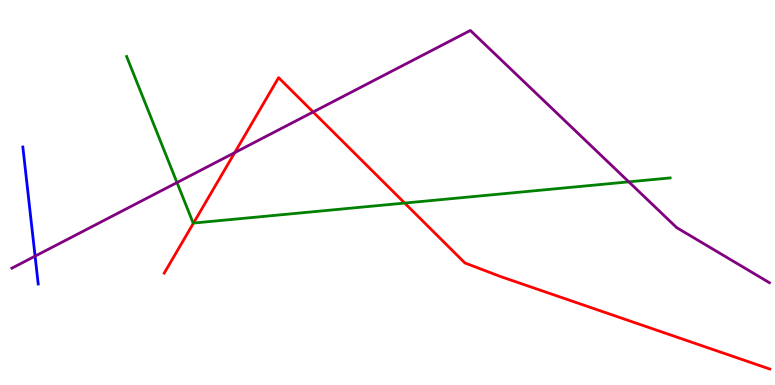[{'lines': ['blue', 'red'], 'intersections': []}, {'lines': ['green', 'red'], 'intersections': [{'x': 2.5, 'y': 4.21}, {'x': 5.22, 'y': 4.73}]}, {'lines': ['purple', 'red'], 'intersections': [{'x': 3.03, 'y': 6.04}, {'x': 4.04, 'y': 7.09}]}, {'lines': ['blue', 'green'], 'intersections': []}, {'lines': ['blue', 'purple'], 'intersections': [{'x': 0.453, 'y': 3.35}]}, {'lines': ['green', 'purple'], 'intersections': [{'x': 2.28, 'y': 5.26}, {'x': 8.11, 'y': 5.28}]}]